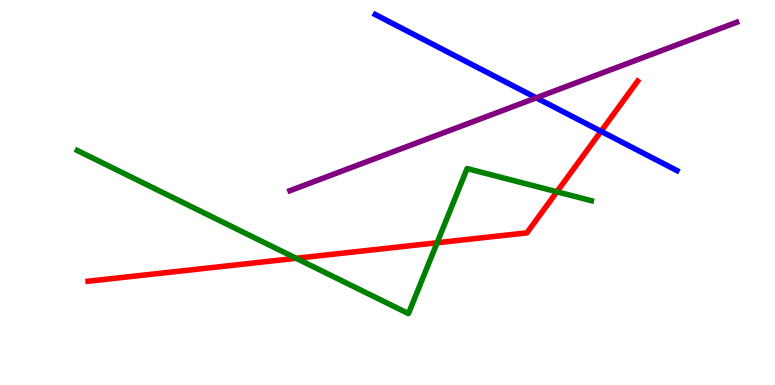[{'lines': ['blue', 'red'], 'intersections': [{'x': 7.76, 'y': 6.59}]}, {'lines': ['green', 'red'], 'intersections': [{'x': 3.82, 'y': 3.29}, {'x': 5.64, 'y': 3.69}, {'x': 7.19, 'y': 5.02}]}, {'lines': ['purple', 'red'], 'intersections': []}, {'lines': ['blue', 'green'], 'intersections': []}, {'lines': ['blue', 'purple'], 'intersections': [{'x': 6.92, 'y': 7.46}]}, {'lines': ['green', 'purple'], 'intersections': []}]